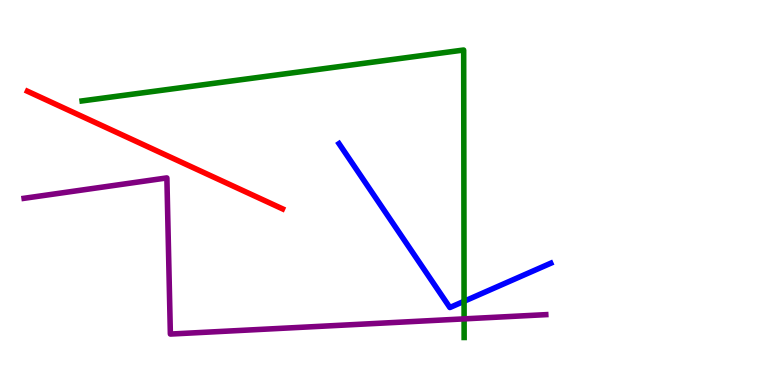[{'lines': ['blue', 'red'], 'intersections': []}, {'lines': ['green', 'red'], 'intersections': []}, {'lines': ['purple', 'red'], 'intersections': []}, {'lines': ['blue', 'green'], 'intersections': [{'x': 5.99, 'y': 2.17}]}, {'lines': ['blue', 'purple'], 'intersections': []}, {'lines': ['green', 'purple'], 'intersections': [{'x': 5.99, 'y': 1.72}]}]